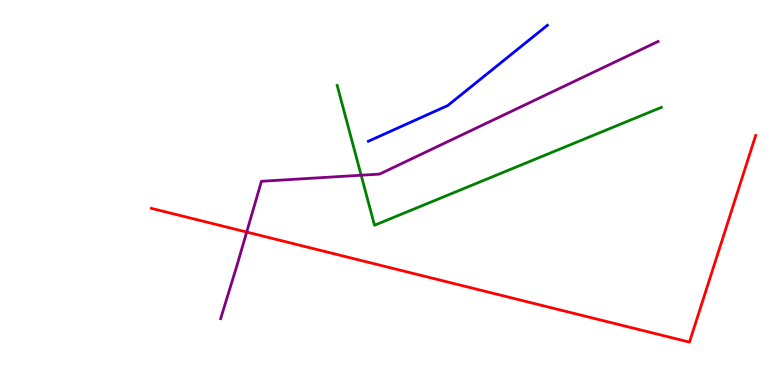[{'lines': ['blue', 'red'], 'intersections': []}, {'lines': ['green', 'red'], 'intersections': []}, {'lines': ['purple', 'red'], 'intersections': [{'x': 3.18, 'y': 3.97}]}, {'lines': ['blue', 'green'], 'intersections': []}, {'lines': ['blue', 'purple'], 'intersections': []}, {'lines': ['green', 'purple'], 'intersections': [{'x': 4.66, 'y': 5.45}]}]